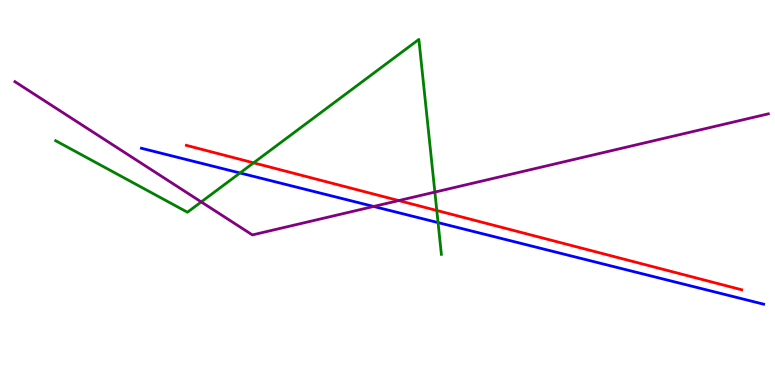[{'lines': ['blue', 'red'], 'intersections': []}, {'lines': ['green', 'red'], 'intersections': [{'x': 3.27, 'y': 5.77}, {'x': 5.64, 'y': 4.53}]}, {'lines': ['purple', 'red'], 'intersections': [{'x': 5.14, 'y': 4.79}]}, {'lines': ['blue', 'green'], 'intersections': [{'x': 3.1, 'y': 5.51}, {'x': 5.65, 'y': 4.22}]}, {'lines': ['blue', 'purple'], 'intersections': [{'x': 4.82, 'y': 4.64}]}, {'lines': ['green', 'purple'], 'intersections': [{'x': 2.6, 'y': 4.76}, {'x': 5.61, 'y': 5.01}]}]